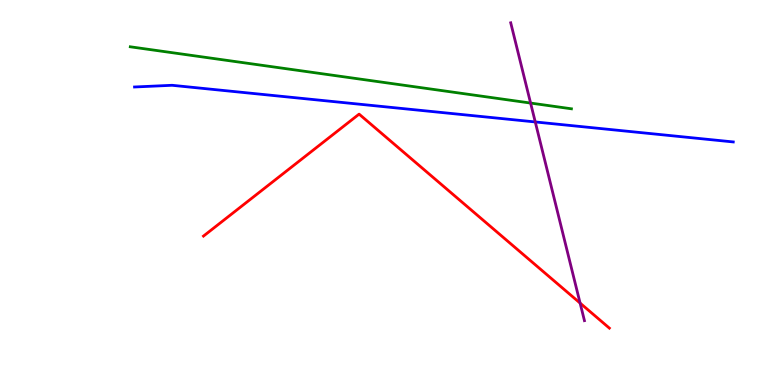[{'lines': ['blue', 'red'], 'intersections': []}, {'lines': ['green', 'red'], 'intersections': []}, {'lines': ['purple', 'red'], 'intersections': [{'x': 7.49, 'y': 2.13}]}, {'lines': ['blue', 'green'], 'intersections': []}, {'lines': ['blue', 'purple'], 'intersections': [{'x': 6.91, 'y': 6.83}]}, {'lines': ['green', 'purple'], 'intersections': [{'x': 6.85, 'y': 7.32}]}]